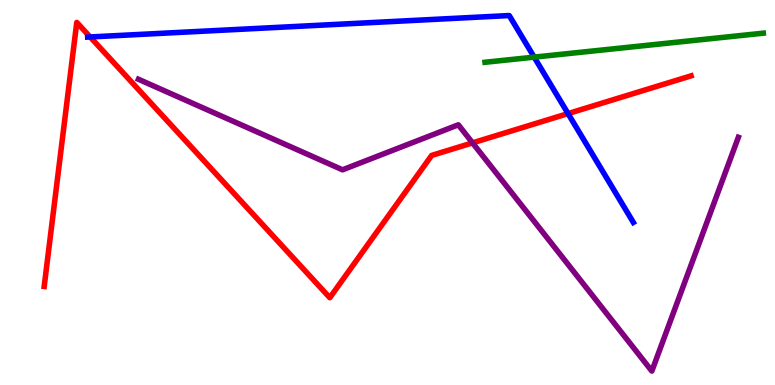[{'lines': ['blue', 'red'], 'intersections': [{'x': 1.16, 'y': 9.04}, {'x': 7.33, 'y': 7.05}]}, {'lines': ['green', 'red'], 'intersections': []}, {'lines': ['purple', 'red'], 'intersections': [{'x': 6.1, 'y': 6.29}]}, {'lines': ['blue', 'green'], 'intersections': [{'x': 6.89, 'y': 8.52}]}, {'lines': ['blue', 'purple'], 'intersections': []}, {'lines': ['green', 'purple'], 'intersections': []}]